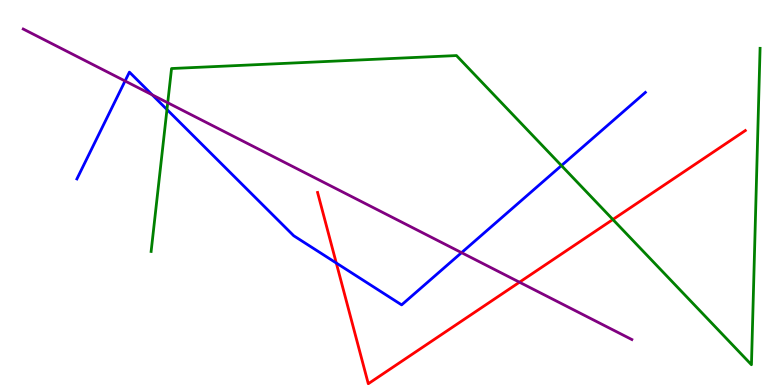[{'lines': ['blue', 'red'], 'intersections': [{'x': 4.34, 'y': 3.17}]}, {'lines': ['green', 'red'], 'intersections': [{'x': 7.91, 'y': 4.3}]}, {'lines': ['purple', 'red'], 'intersections': [{'x': 6.7, 'y': 2.67}]}, {'lines': ['blue', 'green'], 'intersections': [{'x': 2.15, 'y': 7.16}, {'x': 7.24, 'y': 5.7}]}, {'lines': ['blue', 'purple'], 'intersections': [{'x': 1.61, 'y': 7.9}, {'x': 1.96, 'y': 7.54}, {'x': 5.96, 'y': 3.44}]}, {'lines': ['green', 'purple'], 'intersections': [{'x': 2.16, 'y': 7.33}]}]